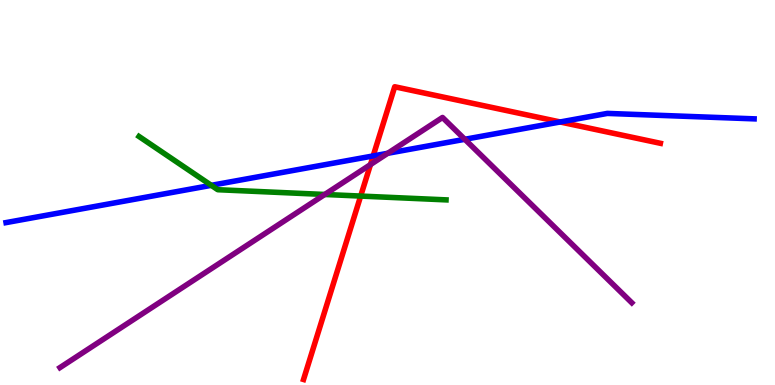[{'lines': ['blue', 'red'], 'intersections': [{'x': 4.82, 'y': 5.95}, {'x': 7.23, 'y': 6.83}]}, {'lines': ['green', 'red'], 'intersections': [{'x': 4.65, 'y': 4.91}]}, {'lines': ['purple', 'red'], 'intersections': [{'x': 4.78, 'y': 5.73}]}, {'lines': ['blue', 'green'], 'intersections': [{'x': 2.73, 'y': 5.19}]}, {'lines': ['blue', 'purple'], 'intersections': [{'x': 5.0, 'y': 6.02}, {'x': 6.0, 'y': 6.38}]}, {'lines': ['green', 'purple'], 'intersections': [{'x': 4.19, 'y': 4.95}]}]